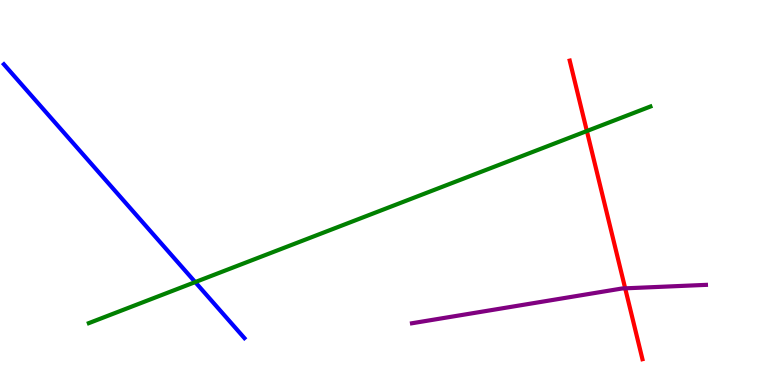[{'lines': ['blue', 'red'], 'intersections': []}, {'lines': ['green', 'red'], 'intersections': [{'x': 7.57, 'y': 6.6}]}, {'lines': ['purple', 'red'], 'intersections': [{'x': 8.07, 'y': 2.51}]}, {'lines': ['blue', 'green'], 'intersections': [{'x': 2.52, 'y': 2.67}]}, {'lines': ['blue', 'purple'], 'intersections': []}, {'lines': ['green', 'purple'], 'intersections': []}]